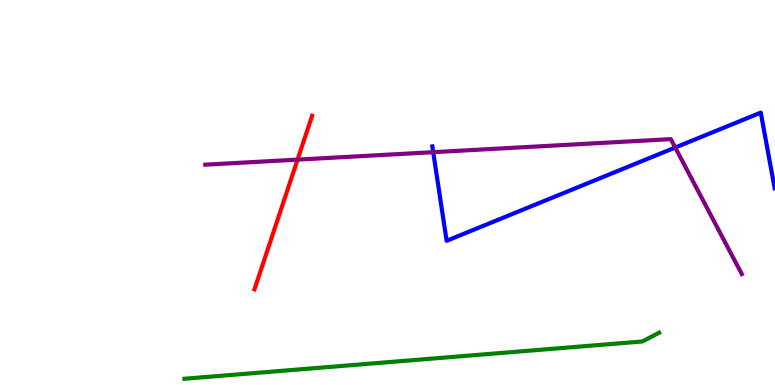[{'lines': ['blue', 'red'], 'intersections': []}, {'lines': ['green', 'red'], 'intersections': []}, {'lines': ['purple', 'red'], 'intersections': [{'x': 3.84, 'y': 5.85}]}, {'lines': ['blue', 'green'], 'intersections': []}, {'lines': ['blue', 'purple'], 'intersections': [{'x': 5.59, 'y': 6.05}, {'x': 8.71, 'y': 6.17}]}, {'lines': ['green', 'purple'], 'intersections': []}]